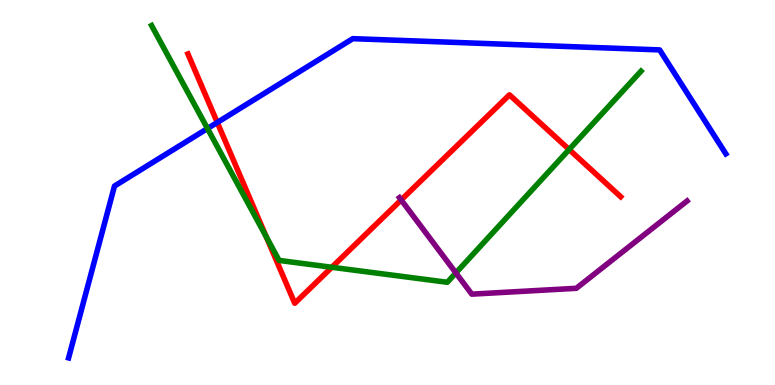[{'lines': ['blue', 'red'], 'intersections': [{'x': 2.8, 'y': 6.82}]}, {'lines': ['green', 'red'], 'intersections': [{'x': 3.44, 'y': 3.85}, {'x': 4.28, 'y': 3.06}, {'x': 7.34, 'y': 6.12}]}, {'lines': ['purple', 'red'], 'intersections': [{'x': 5.18, 'y': 4.81}]}, {'lines': ['blue', 'green'], 'intersections': [{'x': 2.68, 'y': 6.66}]}, {'lines': ['blue', 'purple'], 'intersections': []}, {'lines': ['green', 'purple'], 'intersections': [{'x': 5.88, 'y': 2.91}]}]